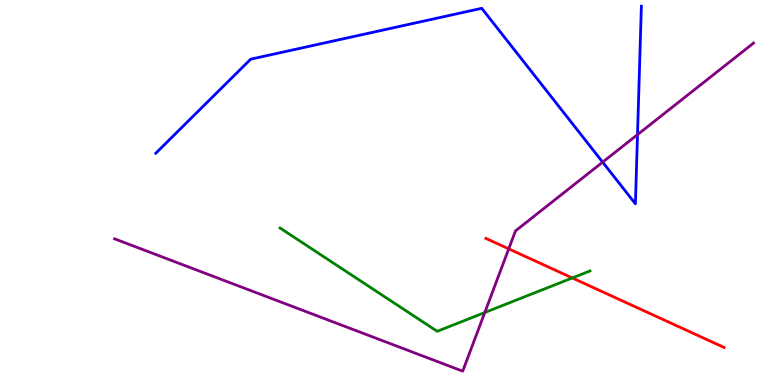[{'lines': ['blue', 'red'], 'intersections': []}, {'lines': ['green', 'red'], 'intersections': [{'x': 7.38, 'y': 2.78}]}, {'lines': ['purple', 'red'], 'intersections': [{'x': 6.56, 'y': 3.54}]}, {'lines': ['blue', 'green'], 'intersections': []}, {'lines': ['blue', 'purple'], 'intersections': [{'x': 7.78, 'y': 5.79}, {'x': 8.23, 'y': 6.5}]}, {'lines': ['green', 'purple'], 'intersections': [{'x': 6.26, 'y': 1.88}]}]